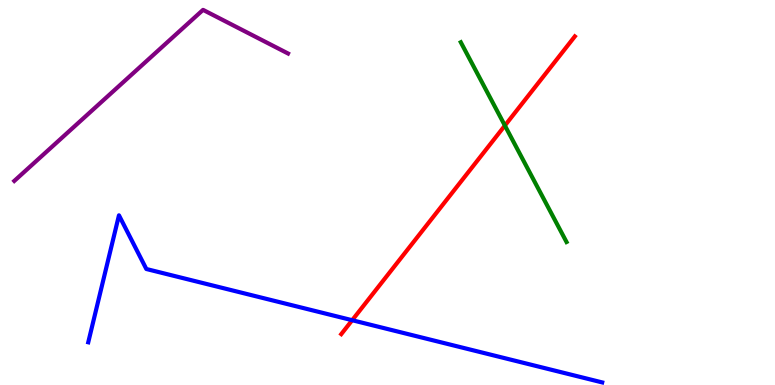[{'lines': ['blue', 'red'], 'intersections': [{'x': 4.54, 'y': 1.68}]}, {'lines': ['green', 'red'], 'intersections': [{'x': 6.51, 'y': 6.74}]}, {'lines': ['purple', 'red'], 'intersections': []}, {'lines': ['blue', 'green'], 'intersections': []}, {'lines': ['blue', 'purple'], 'intersections': []}, {'lines': ['green', 'purple'], 'intersections': []}]